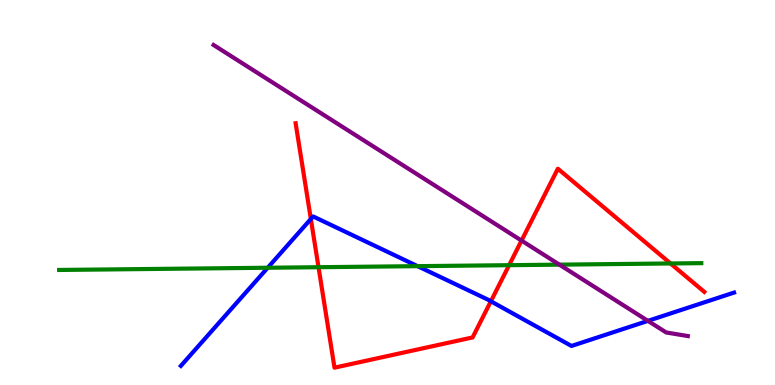[{'lines': ['blue', 'red'], 'intersections': [{'x': 4.01, 'y': 4.31}, {'x': 6.33, 'y': 2.17}]}, {'lines': ['green', 'red'], 'intersections': [{'x': 4.11, 'y': 3.06}, {'x': 6.57, 'y': 3.11}, {'x': 8.65, 'y': 3.16}]}, {'lines': ['purple', 'red'], 'intersections': [{'x': 6.73, 'y': 3.75}]}, {'lines': ['blue', 'green'], 'intersections': [{'x': 3.45, 'y': 3.05}, {'x': 5.39, 'y': 3.09}]}, {'lines': ['blue', 'purple'], 'intersections': [{'x': 8.36, 'y': 1.67}]}, {'lines': ['green', 'purple'], 'intersections': [{'x': 7.22, 'y': 3.13}]}]